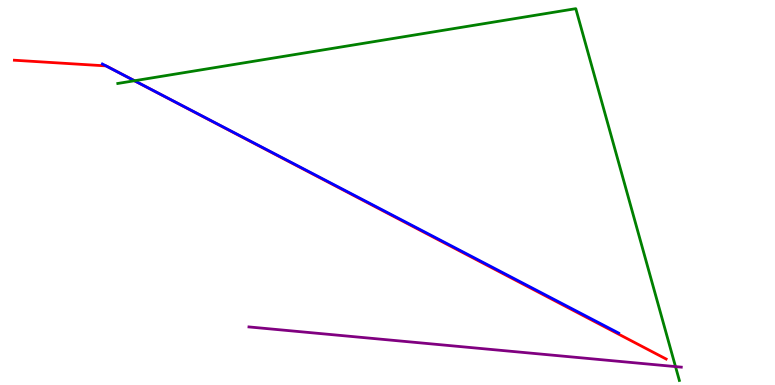[{'lines': ['blue', 'red'], 'intersections': [{'x': 1.37, 'y': 8.29}, {'x': 1.58, 'y': 8.06}]}, {'lines': ['green', 'red'], 'intersections': [{'x': 1.74, 'y': 7.9}]}, {'lines': ['purple', 'red'], 'intersections': []}, {'lines': ['blue', 'green'], 'intersections': [{'x': 1.74, 'y': 7.9}]}, {'lines': ['blue', 'purple'], 'intersections': []}, {'lines': ['green', 'purple'], 'intersections': [{'x': 8.72, 'y': 0.478}]}]